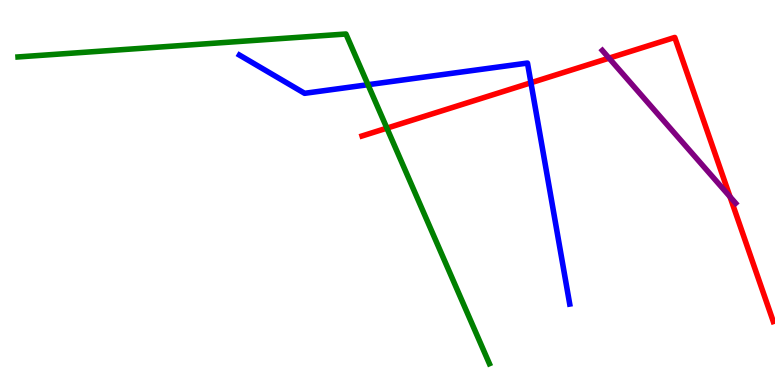[{'lines': ['blue', 'red'], 'intersections': [{'x': 6.85, 'y': 7.85}]}, {'lines': ['green', 'red'], 'intersections': [{'x': 4.99, 'y': 6.67}]}, {'lines': ['purple', 'red'], 'intersections': [{'x': 7.86, 'y': 8.49}, {'x': 9.42, 'y': 4.89}]}, {'lines': ['blue', 'green'], 'intersections': [{'x': 4.75, 'y': 7.8}]}, {'lines': ['blue', 'purple'], 'intersections': []}, {'lines': ['green', 'purple'], 'intersections': []}]